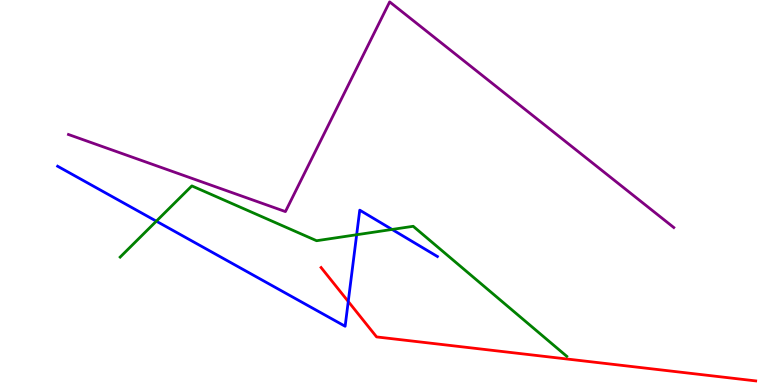[{'lines': ['blue', 'red'], 'intersections': [{'x': 4.49, 'y': 2.17}]}, {'lines': ['green', 'red'], 'intersections': []}, {'lines': ['purple', 'red'], 'intersections': []}, {'lines': ['blue', 'green'], 'intersections': [{'x': 2.02, 'y': 4.26}, {'x': 4.6, 'y': 3.9}, {'x': 5.06, 'y': 4.04}]}, {'lines': ['blue', 'purple'], 'intersections': []}, {'lines': ['green', 'purple'], 'intersections': []}]